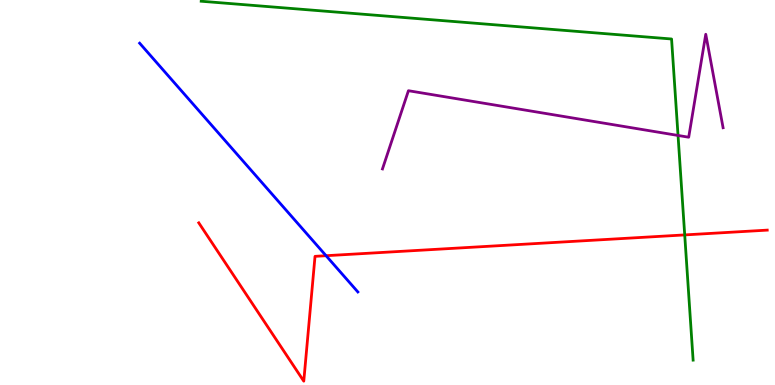[{'lines': ['blue', 'red'], 'intersections': [{'x': 4.21, 'y': 3.36}]}, {'lines': ['green', 'red'], 'intersections': [{'x': 8.84, 'y': 3.9}]}, {'lines': ['purple', 'red'], 'intersections': []}, {'lines': ['blue', 'green'], 'intersections': []}, {'lines': ['blue', 'purple'], 'intersections': []}, {'lines': ['green', 'purple'], 'intersections': [{'x': 8.75, 'y': 6.48}]}]